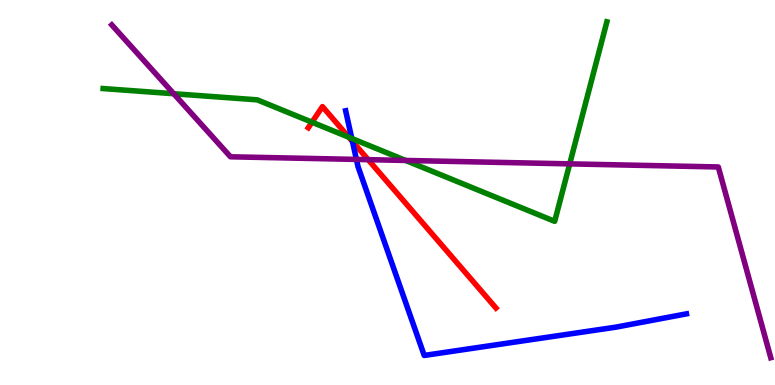[{'lines': ['blue', 'red'], 'intersections': [{'x': 4.55, 'y': 6.33}]}, {'lines': ['green', 'red'], 'intersections': [{'x': 4.03, 'y': 6.83}, {'x': 4.5, 'y': 6.43}]}, {'lines': ['purple', 'red'], 'intersections': [{'x': 4.75, 'y': 5.85}]}, {'lines': ['blue', 'green'], 'intersections': [{'x': 4.54, 'y': 6.4}]}, {'lines': ['blue', 'purple'], 'intersections': [{'x': 4.6, 'y': 5.86}]}, {'lines': ['green', 'purple'], 'intersections': [{'x': 2.24, 'y': 7.57}, {'x': 5.23, 'y': 5.83}, {'x': 7.35, 'y': 5.74}]}]